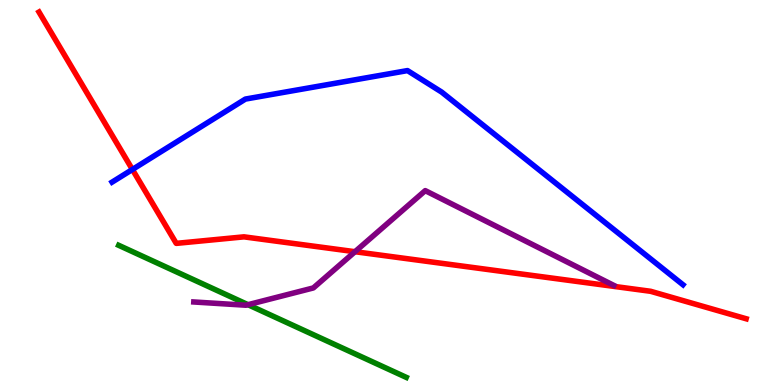[{'lines': ['blue', 'red'], 'intersections': [{'x': 1.71, 'y': 5.6}]}, {'lines': ['green', 'red'], 'intersections': []}, {'lines': ['purple', 'red'], 'intersections': [{'x': 4.58, 'y': 3.46}]}, {'lines': ['blue', 'green'], 'intersections': []}, {'lines': ['blue', 'purple'], 'intersections': []}, {'lines': ['green', 'purple'], 'intersections': [{'x': 3.2, 'y': 2.09}]}]